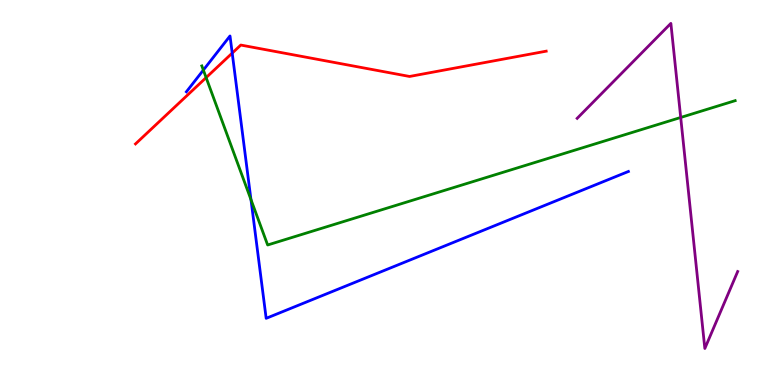[{'lines': ['blue', 'red'], 'intersections': [{'x': 3.0, 'y': 8.62}]}, {'lines': ['green', 'red'], 'intersections': [{'x': 2.66, 'y': 7.98}]}, {'lines': ['purple', 'red'], 'intersections': []}, {'lines': ['blue', 'green'], 'intersections': [{'x': 2.62, 'y': 8.18}, {'x': 3.24, 'y': 4.82}]}, {'lines': ['blue', 'purple'], 'intersections': []}, {'lines': ['green', 'purple'], 'intersections': [{'x': 8.78, 'y': 6.95}]}]